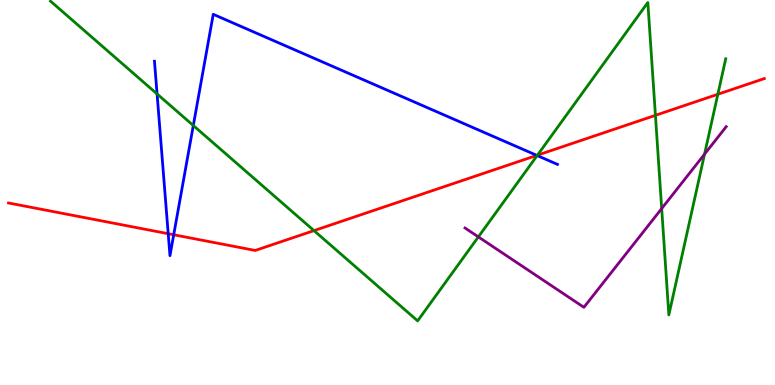[{'lines': ['blue', 'red'], 'intersections': [{'x': 2.17, 'y': 3.93}, {'x': 2.24, 'y': 3.9}, {'x': 6.93, 'y': 5.96}]}, {'lines': ['green', 'red'], 'intersections': [{'x': 4.05, 'y': 4.01}, {'x': 6.93, 'y': 5.97}, {'x': 8.46, 'y': 7.0}, {'x': 9.26, 'y': 7.55}]}, {'lines': ['purple', 'red'], 'intersections': []}, {'lines': ['blue', 'green'], 'intersections': [{'x': 2.03, 'y': 7.56}, {'x': 2.49, 'y': 6.74}, {'x': 6.93, 'y': 5.96}]}, {'lines': ['blue', 'purple'], 'intersections': []}, {'lines': ['green', 'purple'], 'intersections': [{'x': 6.17, 'y': 3.85}, {'x': 8.54, 'y': 4.58}, {'x': 9.09, 'y': 6.0}]}]